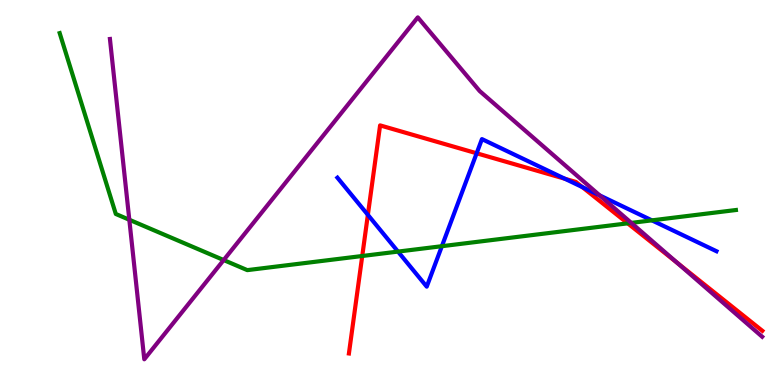[{'lines': ['blue', 'red'], 'intersections': [{'x': 4.75, 'y': 4.42}, {'x': 6.15, 'y': 6.02}, {'x': 7.29, 'y': 5.36}, {'x': 7.51, 'y': 5.14}]}, {'lines': ['green', 'red'], 'intersections': [{'x': 4.67, 'y': 3.35}, {'x': 8.1, 'y': 4.2}]}, {'lines': ['purple', 'red'], 'intersections': [{'x': 8.74, 'y': 3.17}]}, {'lines': ['blue', 'green'], 'intersections': [{'x': 5.14, 'y': 3.47}, {'x': 5.7, 'y': 3.61}, {'x': 8.41, 'y': 4.28}]}, {'lines': ['blue', 'purple'], 'intersections': [{'x': 7.74, 'y': 4.93}]}, {'lines': ['green', 'purple'], 'intersections': [{'x': 1.67, 'y': 4.29}, {'x': 2.89, 'y': 3.25}, {'x': 8.15, 'y': 4.21}]}]